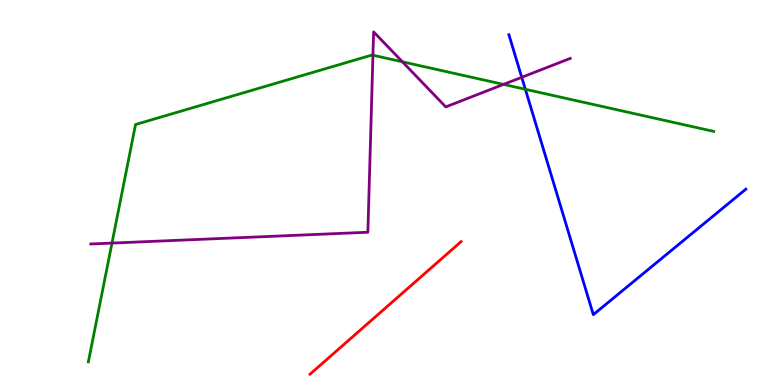[{'lines': ['blue', 'red'], 'intersections': []}, {'lines': ['green', 'red'], 'intersections': []}, {'lines': ['purple', 'red'], 'intersections': []}, {'lines': ['blue', 'green'], 'intersections': [{'x': 6.78, 'y': 7.68}]}, {'lines': ['blue', 'purple'], 'intersections': [{'x': 6.73, 'y': 7.99}]}, {'lines': ['green', 'purple'], 'intersections': [{'x': 1.44, 'y': 3.69}, {'x': 4.81, 'y': 8.57}, {'x': 5.19, 'y': 8.39}, {'x': 6.5, 'y': 7.81}]}]